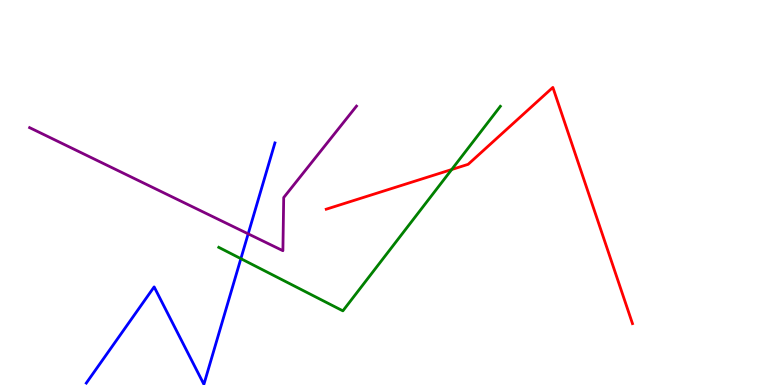[{'lines': ['blue', 'red'], 'intersections': []}, {'lines': ['green', 'red'], 'intersections': [{'x': 5.83, 'y': 5.6}]}, {'lines': ['purple', 'red'], 'intersections': []}, {'lines': ['blue', 'green'], 'intersections': [{'x': 3.11, 'y': 3.28}]}, {'lines': ['blue', 'purple'], 'intersections': [{'x': 3.2, 'y': 3.93}]}, {'lines': ['green', 'purple'], 'intersections': []}]